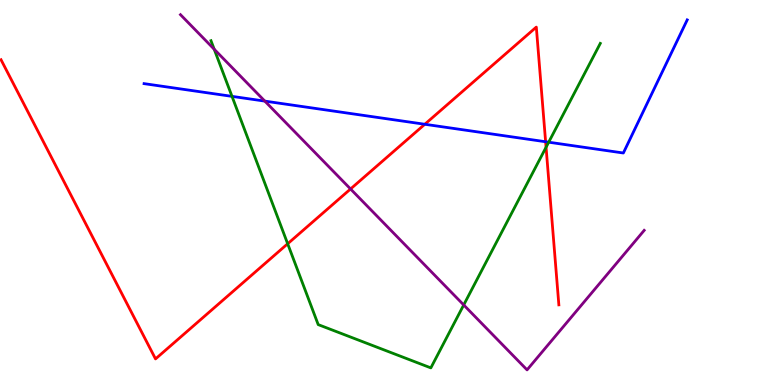[{'lines': ['blue', 'red'], 'intersections': [{'x': 5.48, 'y': 6.77}, {'x': 7.04, 'y': 6.32}]}, {'lines': ['green', 'red'], 'intersections': [{'x': 3.71, 'y': 3.67}, {'x': 7.05, 'y': 6.18}]}, {'lines': ['purple', 'red'], 'intersections': [{'x': 4.52, 'y': 5.09}]}, {'lines': ['blue', 'green'], 'intersections': [{'x': 2.99, 'y': 7.5}, {'x': 7.08, 'y': 6.31}]}, {'lines': ['blue', 'purple'], 'intersections': [{'x': 3.42, 'y': 7.37}]}, {'lines': ['green', 'purple'], 'intersections': [{'x': 2.76, 'y': 8.72}, {'x': 5.98, 'y': 2.08}]}]